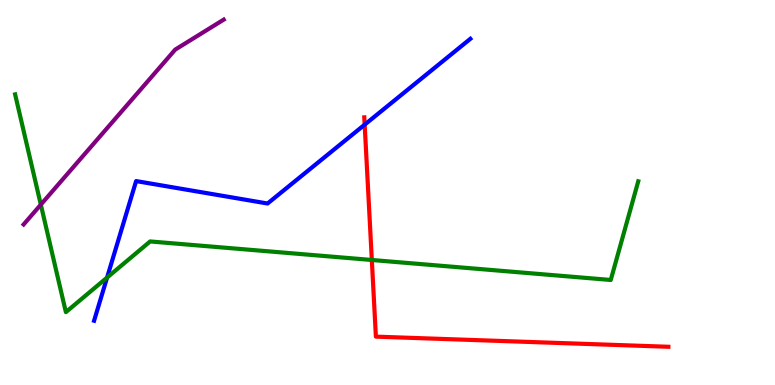[{'lines': ['blue', 'red'], 'intersections': [{'x': 4.71, 'y': 6.76}]}, {'lines': ['green', 'red'], 'intersections': [{'x': 4.8, 'y': 3.25}]}, {'lines': ['purple', 'red'], 'intersections': []}, {'lines': ['blue', 'green'], 'intersections': [{'x': 1.38, 'y': 2.79}]}, {'lines': ['blue', 'purple'], 'intersections': []}, {'lines': ['green', 'purple'], 'intersections': [{'x': 0.527, 'y': 4.68}]}]